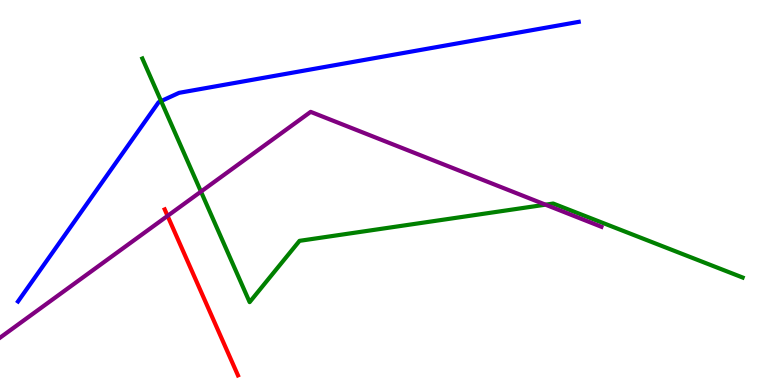[{'lines': ['blue', 'red'], 'intersections': []}, {'lines': ['green', 'red'], 'intersections': []}, {'lines': ['purple', 'red'], 'intersections': [{'x': 2.16, 'y': 4.39}]}, {'lines': ['blue', 'green'], 'intersections': [{'x': 2.08, 'y': 7.37}]}, {'lines': ['blue', 'purple'], 'intersections': []}, {'lines': ['green', 'purple'], 'intersections': [{'x': 2.59, 'y': 5.02}, {'x': 7.04, 'y': 4.68}]}]